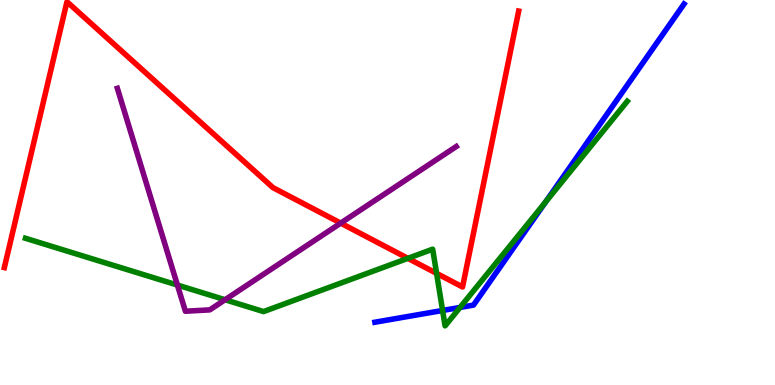[{'lines': ['blue', 'red'], 'intersections': []}, {'lines': ['green', 'red'], 'intersections': [{'x': 5.26, 'y': 3.29}, {'x': 5.63, 'y': 2.9}]}, {'lines': ['purple', 'red'], 'intersections': [{'x': 4.4, 'y': 4.2}]}, {'lines': ['blue', 'green'], 'intersections': [{'x': 5.71, 'y': 1.94}, {'x': 5.94, 'y': 2.01}, {'x': 7.04, 'y': 4.75}]}, {'lines': ['blue', 'purple'], 'intersections': []}, {'lines': ['green', 'purple'], 'intersections': [{'x': 2.29, 'y': 2.6}, {'x': 2.9, 'y': 2.21}]}]